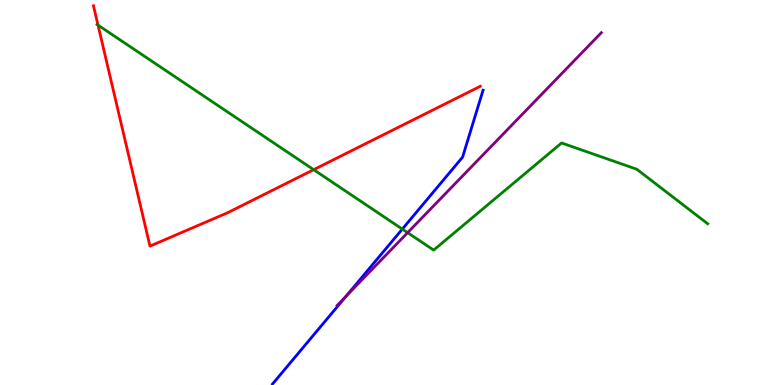[{'lines': ['blue', 'red'], 'intersections': []}, {'lines': ['green', 'red'], 'intersections': [{'x': 1.26, 'y': 9.35}, {'x': 4.05, 'y': 5.59}]}, {'lines': ['purple', 'red'], 'intersections': []}, {'lines': ['blue', 'green'], 'intersections': [{'x': 5.19, 'y': 4.05}]}, {'lines': ['blue', 'purple'], 'intersections': [{'x': 4.47, 'y': 2.31}]}, {'lines': ['green', 'purple'], 'intersections': [{'x': 5.26, 'y': 3.96}]}]